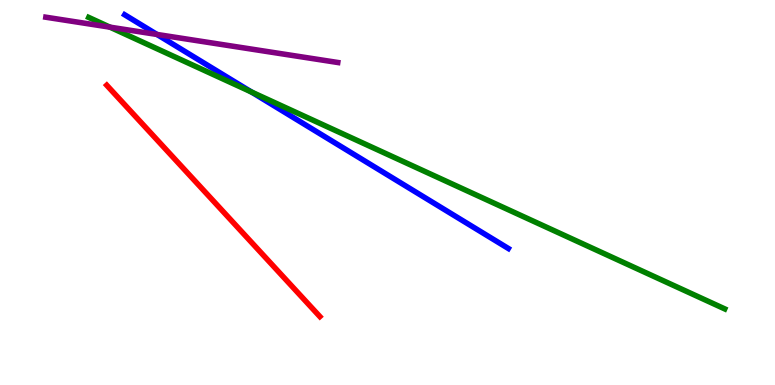[{'lines': ['blue', 'red'], 'intersections': []}, {'lines': ['green', 'red'], 'intersections': []}, {'lines': ['purple', 'red'], 'intersections': []}, {'lines': ['blue', 'green'], 'intersections': [{'x': 3.25, 'y': 7.61}]}, {'lines': ['blue', 'purple'], 'intersections': [{'x': 2.03, 'y': 9.11}]}, {'lines': ['green', 'purple'], 'intersections': [{'x': 1.42, 'y': 9.29}]}]